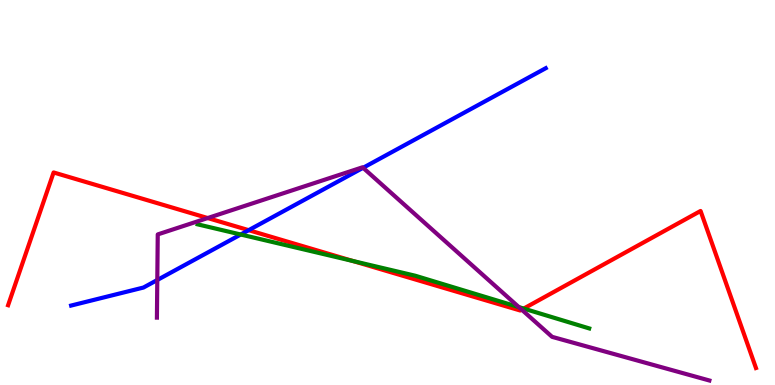[{'lines': ['blue', 'red'], 'intersections': [{'x': 3.21, 'y': 4.02}]}, {'lines': ['green', 'red'], 'intersections': [{'x': 4.55, 'y': 3.22}, {'x': 6.76, 'y': 1.99}]}, {'lines': ['purple', 'red'], 'intersections': [{'x': 2.68, 'y': 4.34}, {'x': 6.73, 'y': 1.96}]}, {'lines': ['blue', 'green'], 'intersections': [{'x': 3.11, 'y': 3.91}]}, {'lines': ['blue', 'purple'], 'intersections': [{'x': 2.03, 'y': 2.73}, {'x': 4.68, 'y': 5.64}]}, {'lines': ['green', 'purple'], 'intersections': [{'x': 6.69, 'y': 2.02}]}]